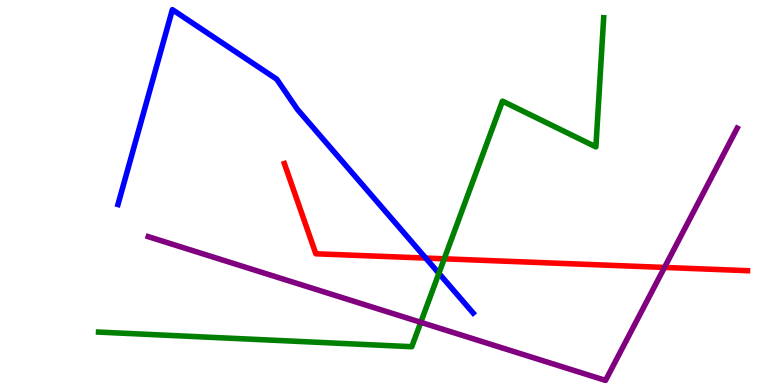[{'lines': ['blue', 'red'], 'intersections': [{'x': 5.49, 'y': 3.3}]}, {'lines': ['green', 'red'], 'intersections': [{'x': 5.73, 'y': 3.28}]}, {'lines': ['purple', 'red'], 'intersections': [{'x': 8.57, 'y': 3.05}]}, {'lines': ['blue', 'green'], 'intersections': [{'x': 5.66, 'y': 2.9}]}, {'lines': ['blue', 'purple'], 'intersections': []}, {'lines': ['green', 'purple'], 'intersections': [{'x': 5.43, 'y': 1.63}]}]